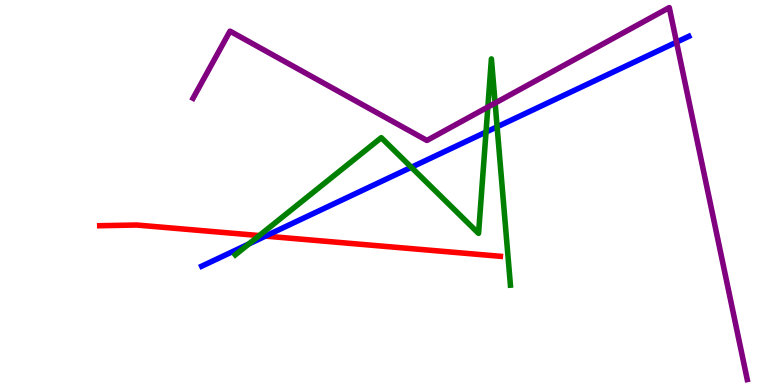[{'lines': ['blue', 'red'], 'intersections': [{'x': 3.43, 'y': 3.87}]}, {'lines': ['green', 'red'], 'intersections': [{'x': 3.35, 'y': 3.88}]}, {'lines': ['purple', 'red'], 'intersections': []}, {'lines': ['blue', 'green'], 'intersections': [{'x': 3.21, 'y': 3.66}, {'x': 5.31, 'y': 5.66}, {'x': 6.27, 'y': 6.57}, {'x': 6.41, 'y': 6.71}]}, {'lines': ['blue', 'purple'], 'intersections': [{'x': 8.73, 'y': 8.91}]}, {'lines': ['green', 'purple'], 'intersections': [{'x': 6.29, 'y': 7.22}, {'x': 6.39, 'y': 7.32}]}]